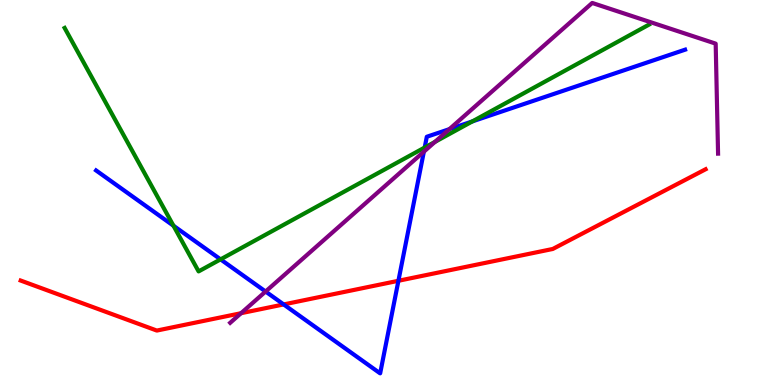[{'lines': ['blue', 'red'], 'intersections': [{'x': 3.66, 'y': 2.09}, {'x': 5.14, 'y': 2.71}]}, {'lines': ['green', 'red'], 'intersections': []}, {'lines': ['purple', 'red'], 'intersections': [{'x': 3.11, 'y': 1.86}]}, {'lines': ['blue', 'green'], 'intersections': [{'x': 2.24, 'y': 4.14}, {'x': 2.85, 'y': 3.26}, {'x': 5.48, 'y': 6.17}, {'x': 6.1, 'y': 6.85}]}, {'lines': ['blue', 'purple'], 'intersections': [{'x': 3.43, 'y': 2.43}, {'x': 5.47, 'y': 6.06}, {'x': 5.8, 'y': 6.65}]}, {'lines': ['green', 'purple'], 'intersections': [{'x': 5.61, 'y': 6.31}]}]